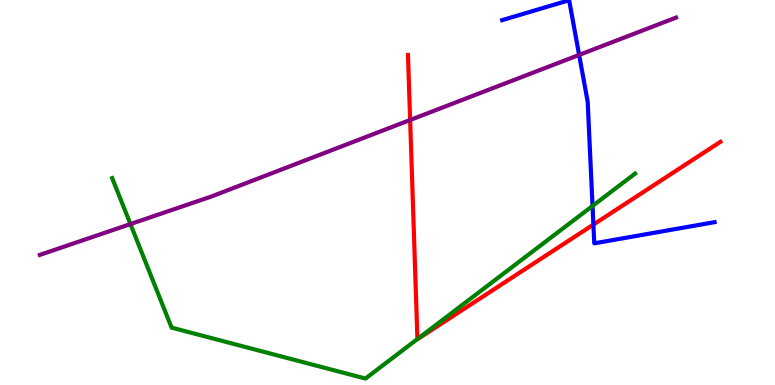[{'lines': ['blue', 'red'], 'intersections': [{'x': 7.66, 'y': 4.17}]}, {'lines': ['green', 'red'], 'intersections': [{'x': 5.39, 'y': 1.19}]}, {'lines': ['purple', 'red'], 'intersections': [{'x': 5.29, 'y': 6.88}]}, {'lines': ['blue', 'green'], 'intersections': [{'x': 7.65, 'y': 4.65}]}, {'lines': ['blue', 'purple'], 'intersections': [{'x': 7.47, 'y': 8.57}]}, {'lines': ['green', 'purple'], 'intersections': [{'x': 1.68, 'y': 4.18}]}]